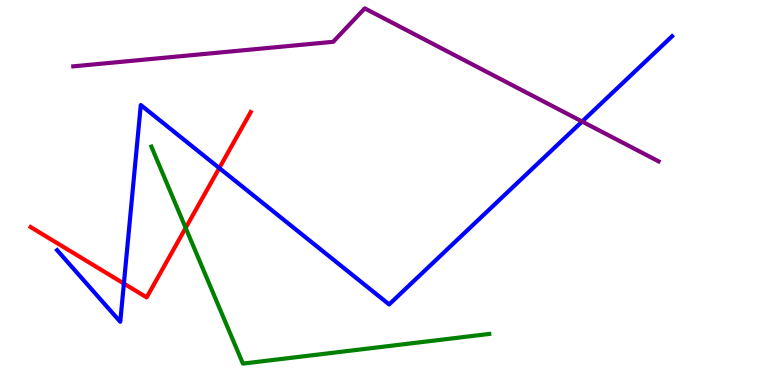[{'lines': ['blue', 'red'], 'intersections': [{'x': 1.6, 'y': 2.63}, {'x': 2.83, 'y': 5.63}]}, {'lines': ['green', 'red'], 'intersections': [{'x': 2.4, 'y': 4.08}]}, {'lines': ['purple', 'red'], 'intersections': []}, {'lines': ['blue', 'green'], 'intersections': []}, {'lines': ['blue', 'purple'], 'intersections': [{'x': 7.51, 'y': 6.84}]}, {'lines': ['green', 'purple'], 'intersections': []}]